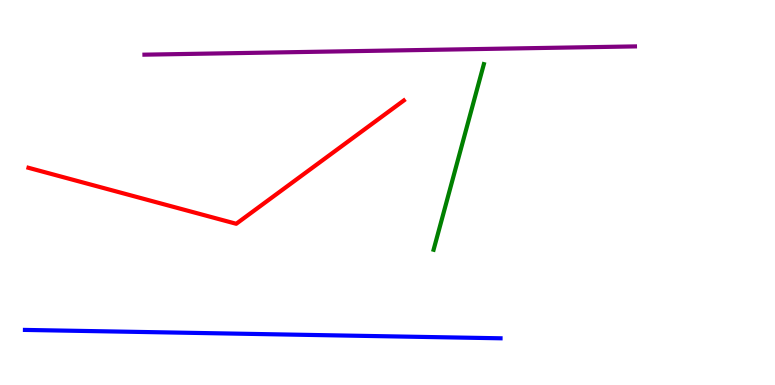[{'lines': ['blue', 'red'], 'intersections': []}, {'lines': ['green', 'red'], 'intersections': []}, {'lines': ['purple', 'red'], 'intersections': []}, {'lines': ['blue', 'green'], 'intersections': []}, {'lines': ['blue', 'purple'], 'intersections': []}, {'lines': ['green', 'purple'], 'intersections': []}]